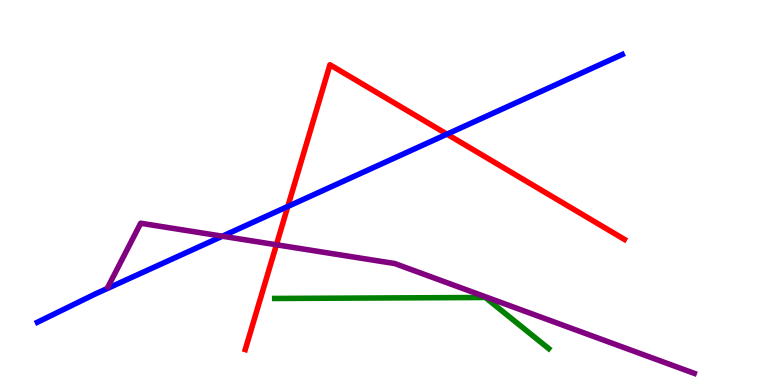[{'lines': ['blue', 'red'], 'intersections': [{'x': 3.71, 'y': 4.64}, {'x': 5.77, 'y': 6.52}]}, {'lines': ['green', 'red'], 'intersections': []}, {'lines': ['purple', 'red'], 'intersections': [{'x': 3.57, 'y': 3.64}]}, {'lines': ['blue', 'green'], 'intersections': []}, {'lines': ['blue', 'purple'], 'intersections': [{'x': 2.87, 'y': 3.86}]}, {'lines': ['green', 'purple'], 'intersections': []}]